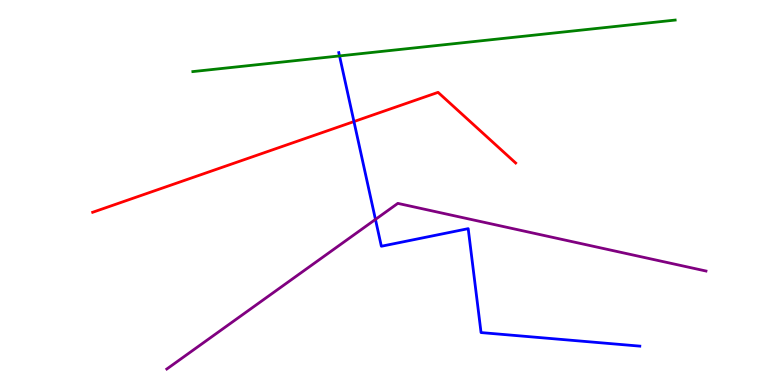[{'lines': ['blue', 'red'], 'intersections': [{'x': 4.57, 'y': 6.84}]}, {'lines': ['green', 'red'], 'intersections': []}, {'lines': ['purple', 'red'], 'intersections': []}, {'lines': ['blue', 'green'], 'intersections': [{'x': 4.38, 'y': 8.55}]}, {'lines': ['blue', 'purple'], 'intersections': [{'x': 4.84, 'y': 4.3}]}, {'lines': ['green', 'purple'], 'intersections': []}]